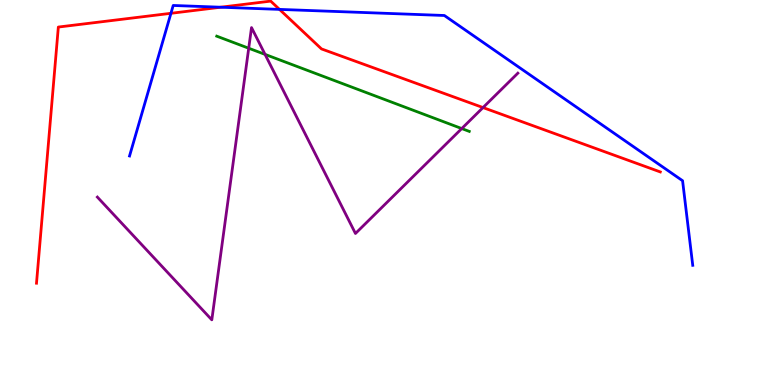[{'lines': ['blue', 'red'], 'intersections': [{'x': 2.21, 'y': 9.65}, {'x': 2.85, 'y': 9.81}, {'x': 3.61, 'y': 9.76}]}, {'lines': ['green', 'red'], 'intersections': []}, {'lines': ['purple', 'red'], 'intersections': [{'x': 6.23, 'y': 7.21}]}, {'lines': ['blue', 'green'], 'intersections': []}, {'lines': ['blue', 'purple'], 'intersections': []}, {'lines': ['green', 'purple'], 'intersections': [{'x': 3.21, 'y': 8.75}, {'x': 3.42, 'y': 8.59}, {'x': 5.96, 'y': 6.66}]}]